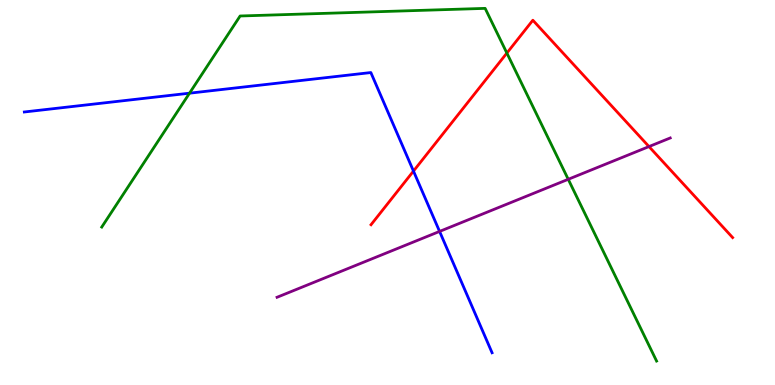[{'lines': ['blue', 'red'], 'intersections': [{'x': 5.34, 'y': 5.56}]}, {'lines': ['green', 'red'], 'intersections': [{'x': 6.54, 'y': 8.62}]}, {'lines': ['purple', 'red'], 'intersections': [{'x': 8.37, 'y': 6.19}]}, {'lines': ['blue', 'green'], 'intersections': [{'x': 2.45, 'y': 7.58}]}, {'lines': ['blue', 'purple'], 'intersections': [{'x': 5.67, 'y': 3.99}]}, {'lines': ['green', 'purple'], 'intersections': [{'x': 7.33, 'y': 5.34}]}]